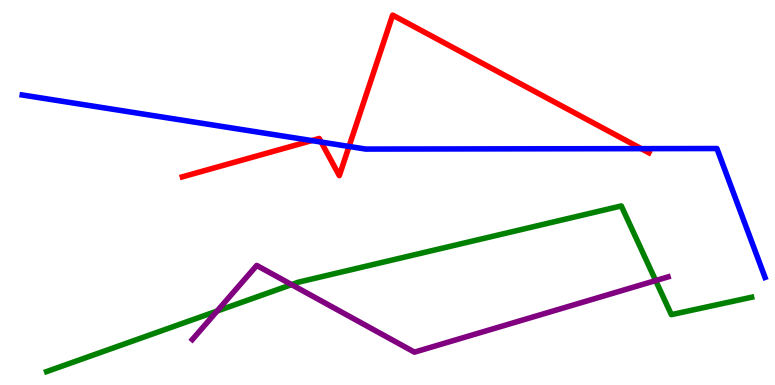[{'lines': ['blue', 'red'], 'intersections': [{'x': 4.02, 'y': 6.35}, {'x': 4.14, 'y': 6.31}, {'x': 4.5, 'y': 6.2}, {'x': 8.27, 'y': 6.14}]}, {'lines': ['green', 'red'], 'intersections': []}, {'lines': ['purple', 'red'], 'intersections': []}, {'lines': ['blue', 'green'], 'intersections': []}, {'lines': ['blue', 'purple'], 'intersections': []}, {'lines': ['green', 'purple'], 'intersections': [{'x': 2.8, 'y': 1.92}, {'x': 3.76, 'y': 2.61}, {'x': 8.46, 'y': 2.71}]}]